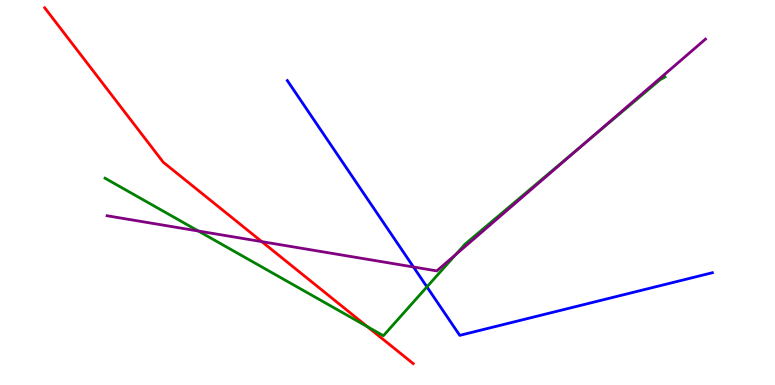[{'lines': ['blue', 'red'], 'intersections': []}, {'lines': ['green', 'red'], 'intersections': [{'x': 4.74, 'y': 1.51}]}, {'lines': ['purple', 'red'], 'intersections': [{'x': 3.38, 'y': 3.72}]}, {'lines': ['blue', 'green'], 'intersections': [{'x': 5.51, 'y': 2.55}]}, {'lines': ['blue', 'purple'], 'intersections': [{'x': 5.34, 'y': 3.07}]}, {'lines': ['green', 'purple'], 'intersections': [{'x': 2.56, 'y': 4.0}, {'x': 5.88, 'y': 3.39}, {'x': 7.56, 'y': 6.31}]}]